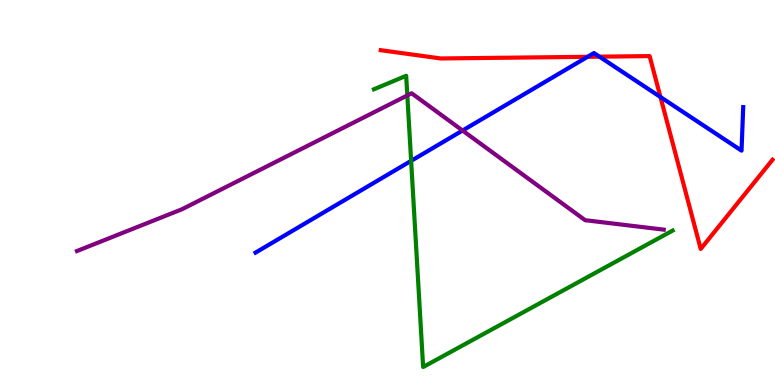[{'lines': ['blue', 'red'], 'intersections': [{'x': 7.58, 'y': 8.52}, {'x': 7.73, 'y': 8.53}, {'x': 8.52, 'y': 7.48}]}, {'lines': ['green', 'red'], 'intersections': []}, {'lines': ['purple', 'red'], 'intersections': []}, {'lines': ['blue', 'green'], 'intersections': [{'x': 5.3, 'y': 5.82}]}, {'lines': ['blue', 'purple'], 'intersections': [{'x': 5.97, 'y': 6.61}]}, {'lines': ['green', 'purple'], 'intersections': [{'x': 5.26, 'y': 7.52}]}]